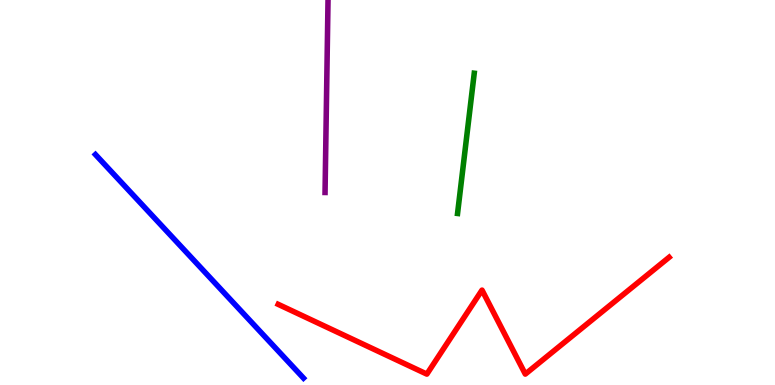[{'lines': ['blue', 'red'], 'intersections': []}, {'lines': ['green', 'red'], 'intersections': []}, {'lines': ['purple', 'red'], 'intersections': []}, {'lines': ['blue', 'green'], 'intersections': []}, {'lines': ['blue', 'purple'], 'intersections': []}, {'lines': ['green', 'purple'], 'intersections': []}]